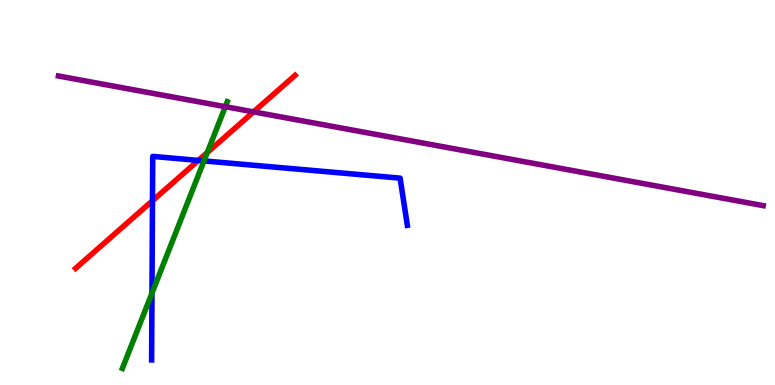[{'lines': ['blue', 'red'], 'intersections': [{'x': 1.97, 'y': 4.79}, {'x': 2.56, 'y': 5.83}]}, {'lines': ['green', 'red'], 'intersections': [{'x': 2.67, 'y': 6.04}]}, {'lines': ['purple', 'red'], 'intersections': [{'x': 3.27, 'y': 7.09}]}, {'lines': ['blue', 'green'], 'intersections': [{'x': 1.96, 'y': 2.39}, {'x': 2.63, 'y': 5.82}]}, {'lines': ['blue', 'purple'], 'intersections': []}, {'lines': ['green', 'purple'], 'intersections': [{'x': 2.91, 'y': 7.23}]}]